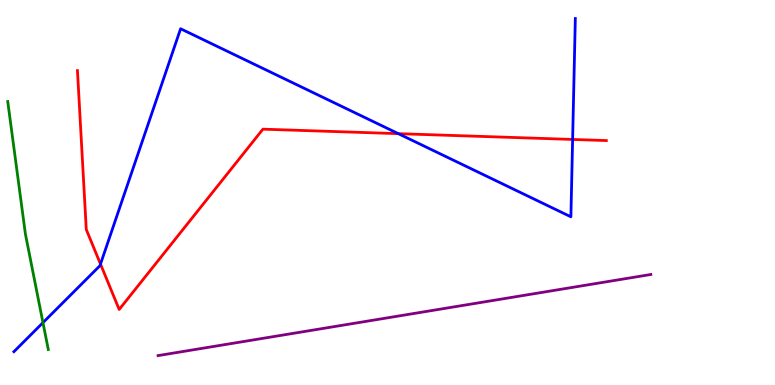[{'lines': ['blue', 'red'], 'intersections': [{'x': 1.3, 'y': 3.14}, {'x': 5.14, 'y': 6.53}, {'x': 7.39, 'y': 6.38}]}, {'lines': ['green', 'red'], 'intersections': []}, {'lines': ['purple', 'red'], 'intersections': []}, {'lines': ['blue', 'green'], 'intersections': [{'x': 0.554, 'y': 1.62}]}, {'lines': ['blue', 'purple'], 'intersections': []}, {'lines': ['green', 'purple'], 'intersections': []}]